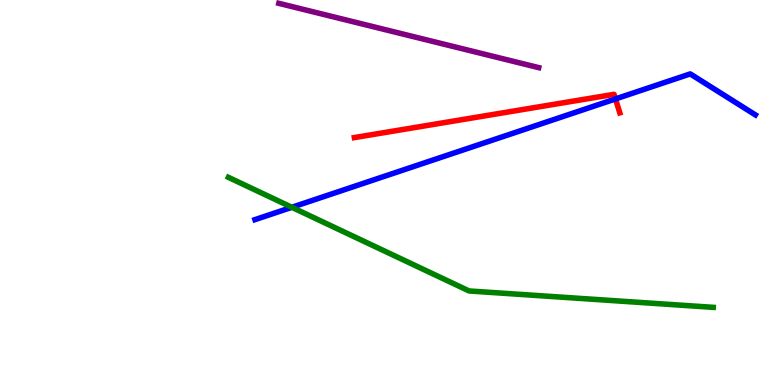[{'lines': ['blue', 'red'], 'intersections': [{'x': 7.94, 'y': 7.43}]}, {'lines': ['green', 'red'], 'intersections': []}, {'lines': ['purple', 'red'], 'intersections': []}, {'lines': ['blue', 'green'], 'intersections': [{'x': 3.77, 'y': 4.62}]}, {'lines': ['blue', 'purple'], 'intersections': []}, {'lines': ['green', 'purple'], 'intersections': []}]